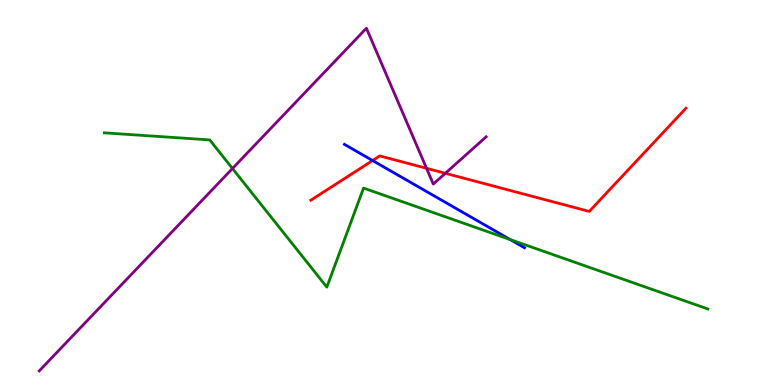[{'lines': ['blue', 'red'], 'intersections': [{'x': 4.81, 'y': 5.83}]}, {'lines': ['green', 'red'], 'intersections': []}, {'lines': ['purple', 'red'], 'intersections': [{'x': 5.5, 'y': 5.63}, {'x': 5.75, 'y': 5.5}]}, {'lines': ['blue', 'green'], 'intersections': [{'x': 6.58, 'y': 3.78}]}, {'lines': ['blue', 'purple'], 'intersections': []}, {'lines': ['green', 'purple'], 'intersections': [{'x': 3.0, 'y': 5.62}]}]